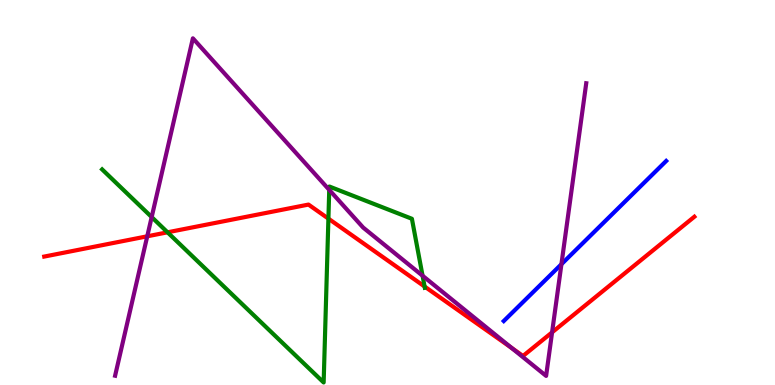[{'lines': ['blue', 'red'], 'intersections': []}, {'lines': ['green', 'red'], 'intersections': [{'x': 2.16, 'y': 3.97}, {'x': 4.24, 'y': 4.32}, {'x': 5.48, 'y': 2.56}]}, {'lines': ['purple', 'red'], 'intersections': [{'x': 1.9, 'y': 3.86}, {'x': 6.6, 'y': 0.962}, {'x': 7.12, 'y': 1.37}]}, {'lines': ['blue', 'green'], 'intersections': []}, {'lines': ['blue', 'purple'], 'intersections': [{'x': 7.24, 'y': 3.14}]}, {'lines': ['green', 'purple'], 'intersections': [{'x': 1.96, 'y': 4.36}, {'x': 4.25, 'y': 5.07}, {'x': 5.45, 'y': 2.84}]}]